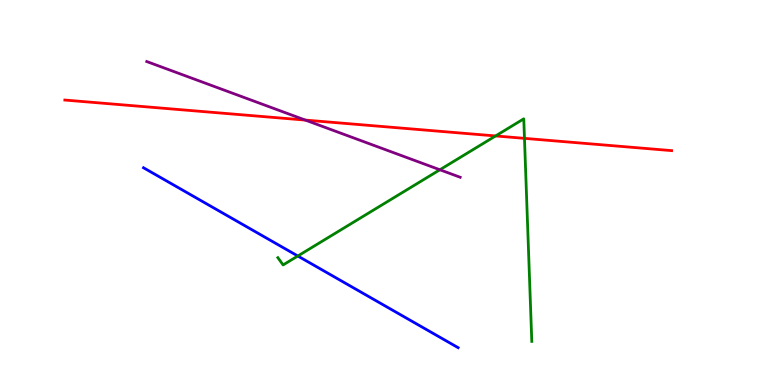[{'lines': ['blue', 'red'], 'intersections': []}, {'lines': ['green', 'red'], 'intersections': [{'x': 6.39, 'y': 6.47}, {'x': 6.77, 'y': 6.41}]}, {'lines': ['purple', 'red'], 'intersections': [{'x': 3.94, 'y': 6.88}]}, {'lines': ['blue', 'green'], 'intersections': [{'x': 3.84, 'y': 3.35}]}, {'lines': ['blue', 'purple'], 'intersections': []}, {'lines': ['green', 'purple'], 'intersections': [{'x': 5.68, 'y': 5.59}]}]